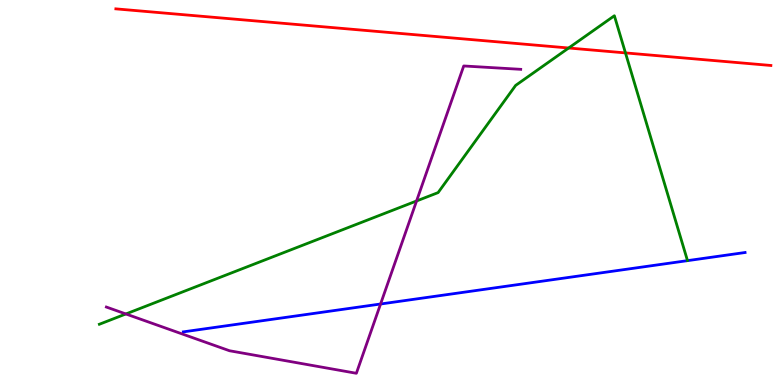[{'lines': ['blue', 'red'], 'intersections': []}, {'lines': ['green', 'red'], 'intersections': [{'x': 7.34, 'y': 8.75}, {'x': 8.07, 'y': 8.63}]}, {'lines': ['purple', 'red'], 'intersections': []}, {'lines': ['blue', 'green'], 'intersections': []}, {'lines': ['blue', 'purple'], 'intersections': [{'x': 4.91, 'y': 2.1}]}, {'lines': ['green', 'purple'], 'intersections': [{'x': 1.62, 'y': 1.85}, {'x': 5.38, 'y': 4.78}]}]